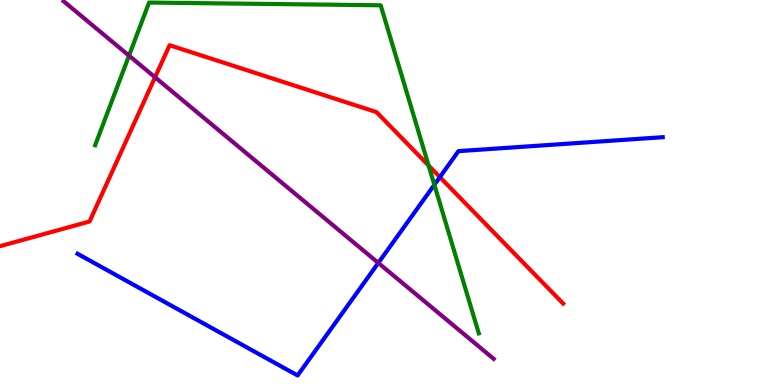[{'lines': ['blue', 'red'], 'intersections': [{'x': 5.68, 'y': 5.4}]}, {'lines': ['green', 'red'], 'intersections': [{'x': 5.53, 'y': 5.7}]}, {'lines': ['purple', 'red'], 'intersections': [{'x': 2.0, 'y': 7.99}]}, {'lines': ['blue', 'green'], 'intersections': [{'x': 5.6, 'y': 5.2}]}, {'lines': ['blue', 'purple'], 'intersections': [{'x': 4.88, 'y': 3.17}]}, {'lines': ['green', 'purple'], 'intersections': [{'x': 1.66, 'y': 8.55}]}]